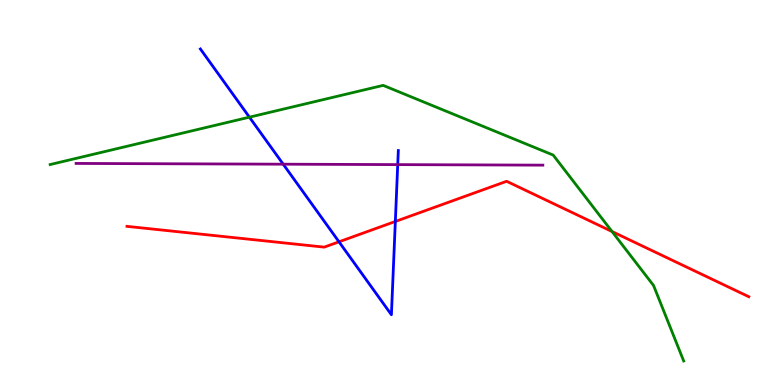[{'lines': ['blue', 'red'], 'intersections': [{'x': 4.37, 'y': 3.72}, {'x': 5.1, 'y': 4.25}]}, {'lines': ['green', 'red'], 'intersections': [{'x': 7.9, 'y': 3.99}]}, {'lines': ['purple', 'red'], 'intersections': []}, {'lines': ['blue', 'green'], 'intersections': [{'x': 3.22, 'y': 6.96}]}, {'lines': ['blue', 'purple'], 'intersections': [{'x': 3.65, 'y': 5.74}, {'x': 5.13, 'y': 5.72}]}, {'lines': ['green', 'purple'], 'intersections': []}]